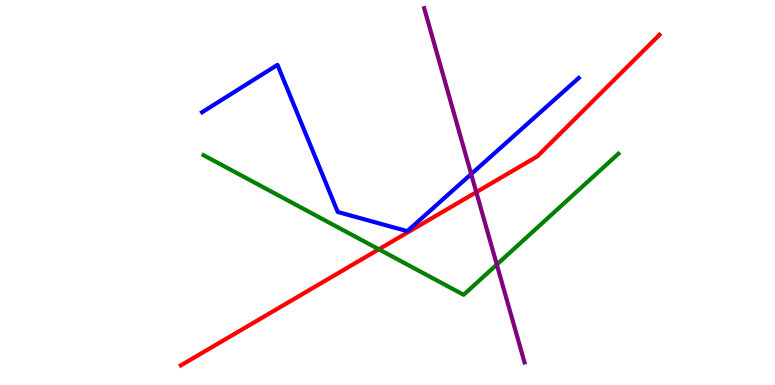[{'lines': ['blue', 'red'], 'intersections': []}, {'lines': ['green', 'red'], 'intersections': [{'x': 4.89, 'y': 3.52}]}, {'lines': ['purple', 'red'], 'intersections': [{'x': 6.15, 'y': 5.01}]}, {'lines': ['blue', 'green'], 'intersections': []}, {'lines': ['blue', 'purple'], 'intersections': [{'x': 6.08, 'y': 5.48}]}, {'lines': ['green', 'purple'], 'intersections': [{'x': 6.41, 'y': 3.13}]}]